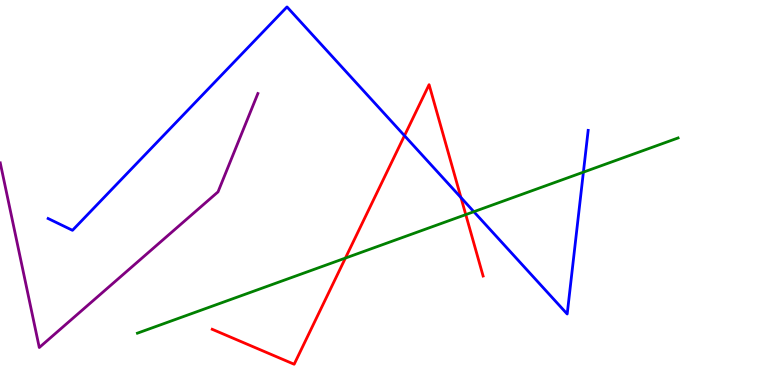[{'lines': ['blue', 'red'], 'intersections': [{'x': 5.22, 'y': 6.48}, {'x': 5.95, 'y': 4.87}]}, {'lines': ['green', 'red'], 'intersections': [{'x': 4.46, 'y': 3.3}, {'x': 6.01, 'y': 4.43}]}, {'lines': ['purple', 'red'], 'intersections': []}, {'lines': ['blue', 'green'], 'intersections': [{'x': 6.11, 'y': 4.5}, {'x': 7.53, 'y': 5.53}]}, {'lines': ['blue', 'purple'], 'intersections': []}, {'lines': ['green', 'purple'], 'intersections': []}]